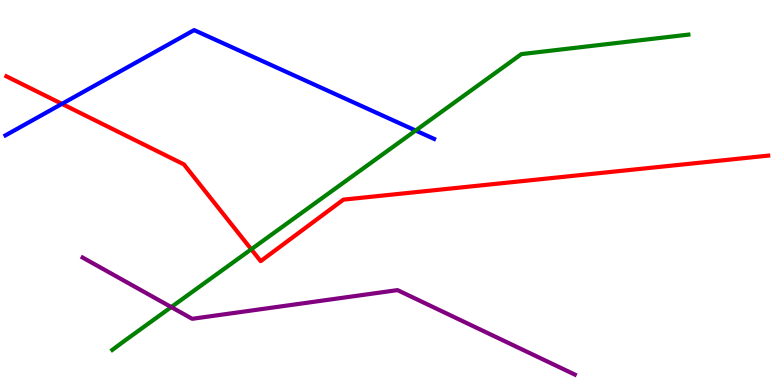[{'lines': ['blue', 'red'], 'intersections': [{'x': 0.799, 'y': 7.3}]}, {'lines': ['green', 'red'], 'intersections': [{'x': 3.24, 'y': 3.53}]}, {'lines': ['purple', 'red'], 'intersections': []}, {'lines': ['blue', 'green'], 'intersections': [{'x': 5.36, 'y': 6.61}]}, {'lines': ['blue', 'purple'], 'intersections': []}, {'lines': ['green', 'purple'], 'intersections': [{'x': 2.21, 'y': 2.02}]}]